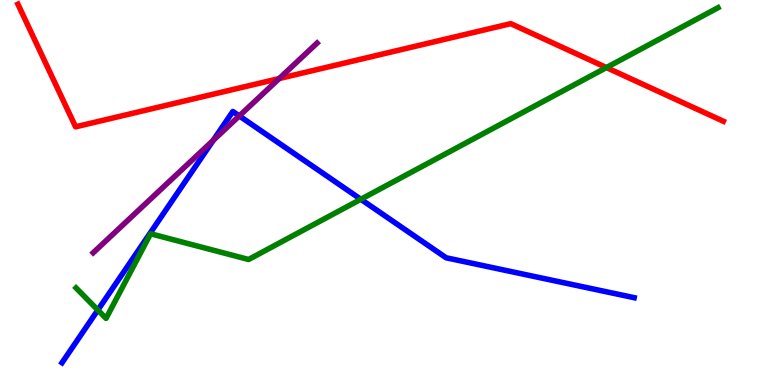[{'lines': ['blue', 'red'], 'intersections': []}, {'lines': ['green', 'red'], 'intersections': [{'x': 7.82, 'y': 8.25}]}, {'lines': ['purple', 'red'], 'intersections': [{'x': 3.6, 'y': 7.96}]}, {'lines': ['blue', 'green'], 'intersections': [{'x': 1.26, 'y': 1.95}, {'x': 4.66, 'y': 4.82}]}, {'lines': ['blue', 'purple'], 'intersections': [{'x': 2.75, 'y': 6.35}, {'x': 3.09, 'y': 6.99}]}, {'lines': ['green', 'purple'], 'intersections': []}]